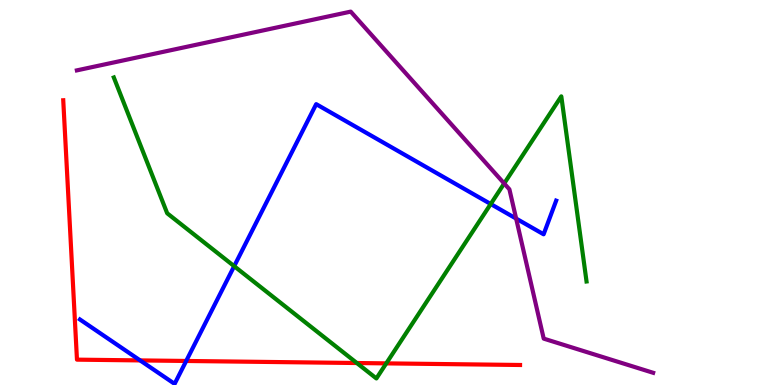[{'lines': ['blue', 'red'], 'intersections': [{'x': 1.81, 'y': 0.639}, {'x': 2.4, 'y': 0.624}]}, {'lines': ['green', 'red'], 'intersections': [{'x': 4.6, 'y': 0.571}, {'x': 4.98, 'y': 0.562}]}, {'lines': ['purple', 'red'], 'intersections': []}, {'lines': ['blue', 'green'], 'intersections': [{'x': 3.02, 'y': 3.09}, {'x': 6.33, 'y': 4.7}]}, {'lines': ['blue', 'purple'], 'intersections': [{'x': 6.66, 'y': 4.32}]}, {'lines': ['green', 'purple'], 'intersections': [{'x': 6.51, 'y': 5.23}]}]